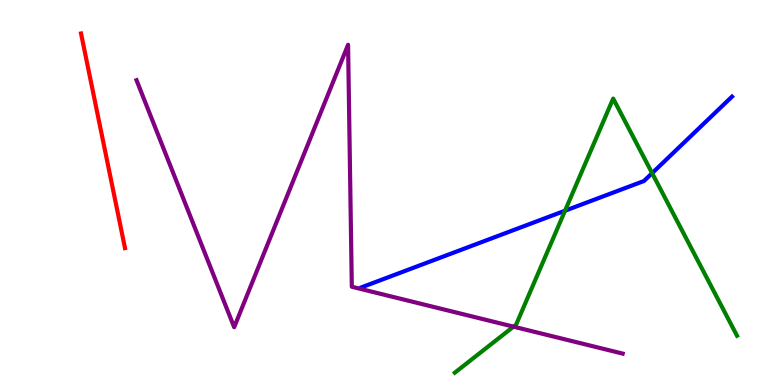[{'lines': ['blue', 'red'], 'intersections': []}, {'lines': ['green', 'red'], 'intersections': []}, {'lines': ['purple', 'red'], 'intersections': []}, {'lines': ['blue', 'green'], 'intersections': [{'x': 7.29, 'y': 4.53}, {'x': 8.41, 'y': 5.5}]}, {'lines': ['blue', 'purple'], 'intersections': []}, {'lines': ['green', 'purple'], 'intersections': [{'x': 6.63, 'y': 1.52}]}]